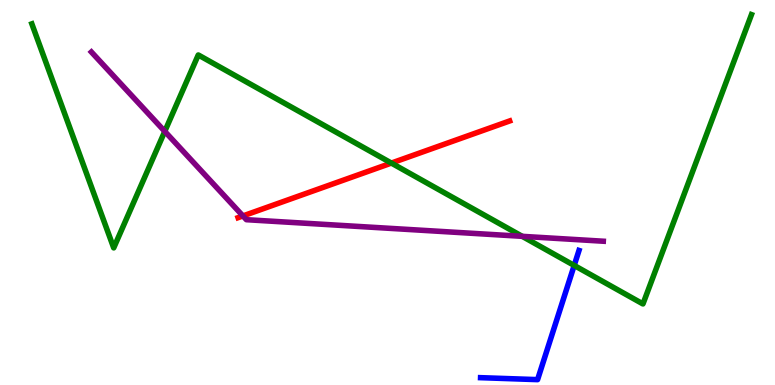[{'lines': ['blue', 'red'], 'intersections': []}, {'lines': ['green', 'red'], 'intersections': [{'x': 5.05, 'y': 5.76}]}, {'lines': ['purple', 'red'], 'intersections': [{'x': 3.13, 'y': 4.39}]}, {'lines': ['blue', 'green'], 'intersections': [{'x': 7.41, 'y': 3.11}]}, {'lines': ['blue', 'purple'], 'intersections': []}, {'lines': ['green', 'purple'], 'intersections': [{'x': 2.13, 'y': 6.59}, {'x': 6.74, 'y': 3.86}]}]